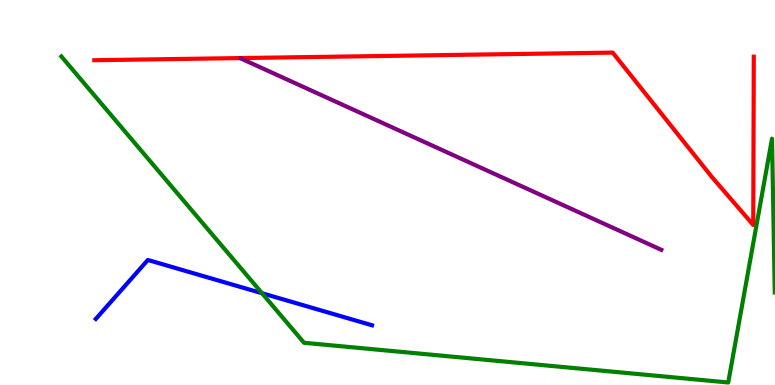[{'lines': ['blue', 'red'], 'intersections': []}, {'lines': ['green', 'red'], 'intersections': []}, {'lines': ['purple', 'red'], 'intersections': []}, {'lines': ['blue', 'green'], 'intersections': [{'x': 3.38, 'y': 2.38}]}, {'lines': ['blue', 'purple'], 'intersections': []}, {'lines': ['green', 'purple'], 'intersections': []}]